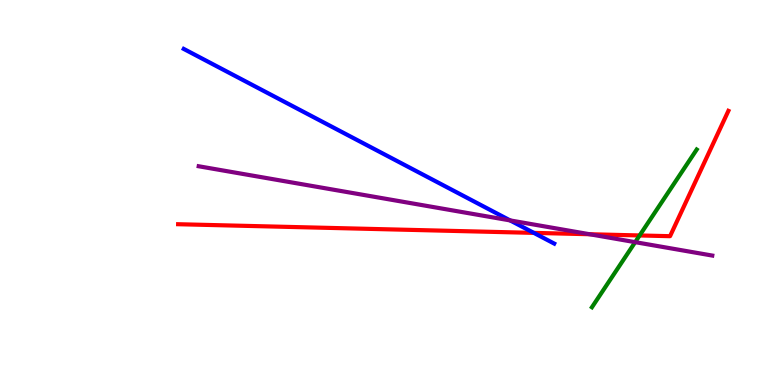[{'lines': ['blue', 'red'], 'intersections': [{'x': 6.89, 'y': 3.95}]}, {'lines': ['green', 'red'], 'intersections': [{'x': 8.25, 'y': 3.88}]}, {'lines': ['purple', 'red'], 'intersections': [{'x': 7.61, 'y': 3.92}]}, {'lines': ['blue', 'green'], 'intersections': []}, {'lines': ['blue', 'purple'], 'intersections': [{'x': 6.58, 'y': 4.28}]}, {'lines': ['green', 'purple'], 'intersections': [{'x': 8.2, 'y': 3.71}]}]